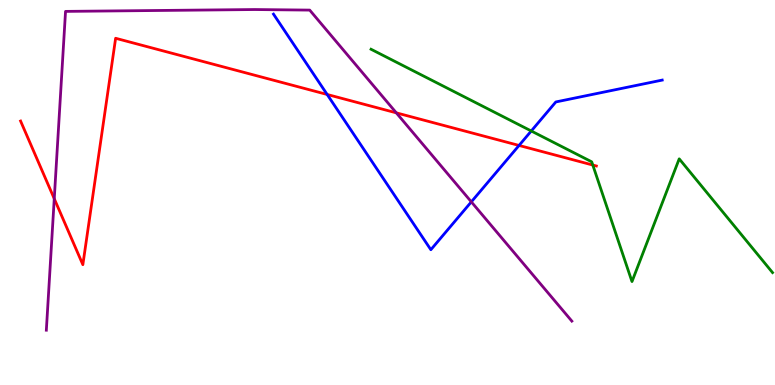[{'lines': ['blue', 'red'], 'intersections': [{'x': 4.22, 'y': 7.55}, {'x': 6.7, 'y': 6.22}]}, {'lines': ['green', 'red'], 'intersections': [{'x': 7.65, 'y': 5.71}]}, {'lines': ['purple', 'red'], 'intersections': [{'x': 0.7, 'y': 4.84}, {'x': 5.11, 'y': 7.07}]}, {'lines': ['blue', 'green'], 'intersections': [{'x': 6.86, 'y': 6.6}]}, {'lines': ['blue', 'purple'], 'intersections': [{'x': 6.08, 'y': 4.76}]}, {'lines': ['green', 'purple'], 'intersections': []}]